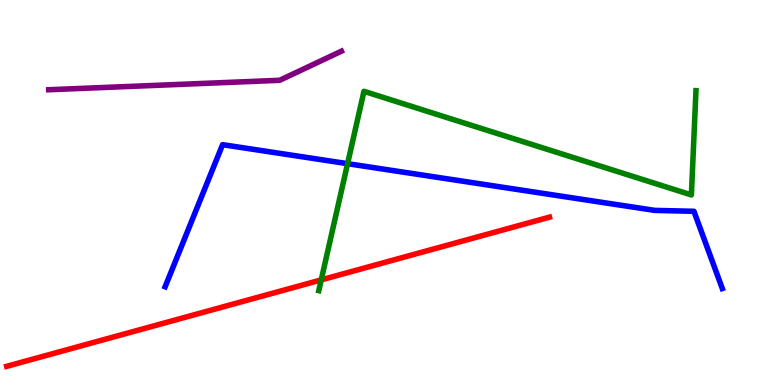[{'lines': ['blue', 'red'], 'intersections': []}, {'lines': ['green', 'red'], 'intersections': [{'x': 4.14, 'y': 2.73}]}, {'lines': ['purple', 'red'], 'intersections': []}, {'lines': ['blue', 'green'], 'intersections': [{'x': 4.48, 'y': 5.75}]}, {'lines': ['blue', 'purple'], 'intersections': []}, {'lines': ['green', 'purple'], 'intersections': []}]